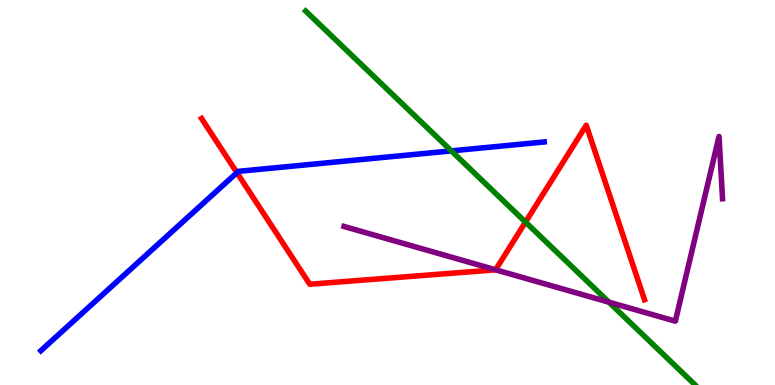[{'lines': ['blue', 'red'], 'intersections': [{'x': 3.06, 'y': 5.51}]}, {'lines': ['green', 'red'], 'intersections': [{'x': 6.78, 'y': 4.23}]}, {'lines': ['purple', 'red'], 'intersections': [{'x': 6.39, 'y': 2.99}]}, {'lines': ['blue', 'green'], 'intersections': [{'x': 5.82, 'y': 6.08}]}, {'lines': ['blue', 'purple'], 'intersections': []}, {'lines': ['green', 'purple'], 'intersections': [{'x': 7.86, 'y': 2.15}]}]